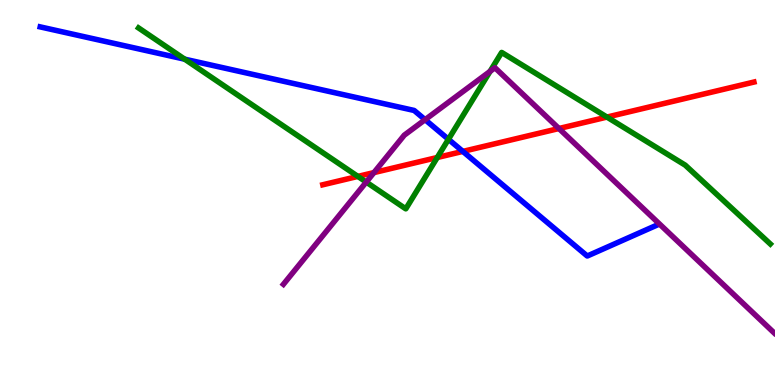[{'lines': ['blue', 'red'], 'intersections': [{'x': 5.97, 'y': 6.07}]}, {'lines': ['green', 'red'], 'intersections': [{'x': 4.62, 'y': 5.42}, {'x': 5.64, 'y': 5.91}, {'x': 7.83, 'y': 6.96}]}, {'lines': ['purple', 'red'], 'intersections': [{'x': 4.83, 'y': 5.52}, {'x': 7.21, 'y': 6.66}]}, {'lines': ['blue', 'green'], 'intersections': [{'x': 2.38, 'y': 8.46}, {'x': 5.79, 'y': 6.38}]}, {'lines': ['blue', 'purple'], 'intersections': [{'x': 5.49, 'y': 6.89}]}, {'lines': ['green', 'purple'], 'intersections': [{'x': 4.73, 'y': 5.27}, {'x': 6.32, 'y': 8.15}]}]